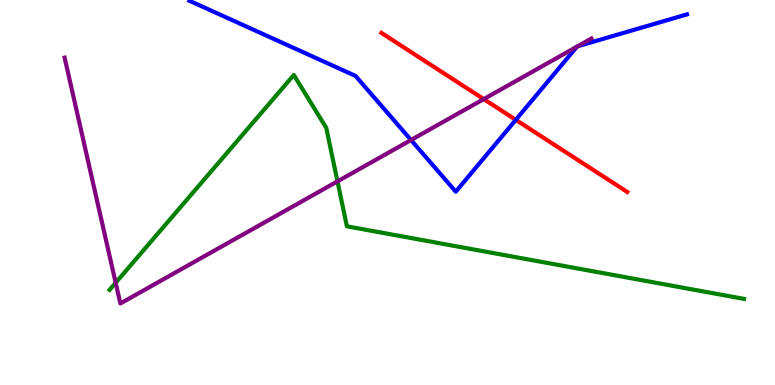[{'lines': ['blue', 'red'], 'intersections': [{'x': 6.66, 'y': 6.89}]}, {'lines': ['green', 'red'], 'intersections': []}, {'lines': ['purple', 'red'], 'intersections': [{'x': 6.24, 'y': 7.43}]}, {'lines': ['blue', 'green'], 'intersections': []}, {'lines': ['blue', 'purple'], 'intersections': [{'x': 5.3, 'y': 6.36}, {'x': 7.44, 'y': 8.79}, {'x': 7.45, 'y': 8.8}]}, {'lines': ['green', 'purple'], 'intersections': [{'x': 1.49, 'y': 2.66}, {'x': 4.35, 'y': 5.29}]}]